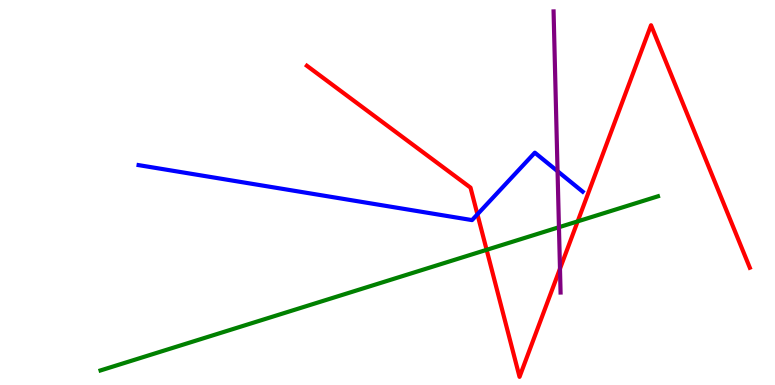[{'lines': ['blue', 'red'], 'intersections': [{'x': 6.16, 'y': 4.43}]}, {'lines': ['green', 'red'], 'intersections': [{'x': 6.28, 'y': 3.51}, {'x': 7.45, 'y': 4.25}]}, {'lines': ['purple', 'red'], 'intersections': [{'x': 7.23, 'y': 3.02}]}, {'lines': ['blue', 'green'], 'intersections': []}, {'lines': ['blue', 'purple'], 'intersections': [{'x': 7.19, 'y': 5.55}]}, {'lines': ['green', 'purple'], 'intersections': [{'x': 7.21, 'y': 4.1}]}]